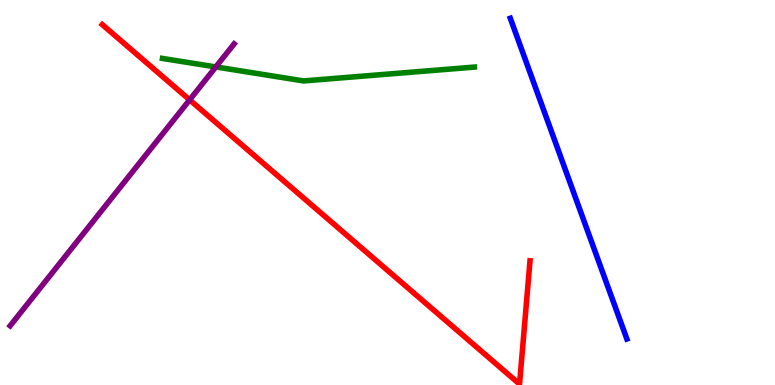[{'lines': ['blue', 'red'], 'intersections': []}, {'lines': ['green', 'red'], 'intersections': []}, {'lines': ['purple', 'red'], 'intersections': [{'x': 2.45, 'y': 7.41}]}, {'lines': ['blue', 'green'], 'intersections': []}, {'lines': ['blue', 'purple'], 'intersections': []}, {'lines': ['green', 'purple'], 'intersections': [{'x': 2.78, 'y': 8.26}]}]